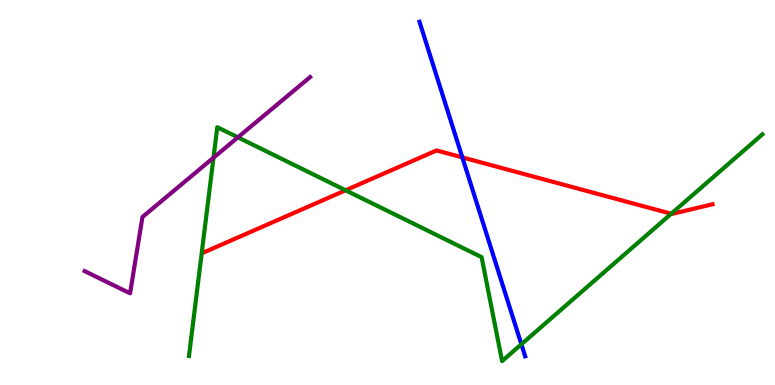[{'lines': ['blue', 'red'], 'intersections': [{'x': 5.97, 'y': 5.91}]}, {'lines': ['green', 'red'], 'intersections': [{'x': 4.46, 'y': 5.06}, {'x': 8.66, 'y': 4.45}]}, {'lines': ['purple', 'red'], 'intersections': []}, {'lines': ['blue', 'green'], 'intersections': [{'x': 6.73, 'y': 1.06}]}, {'lines': ['blue', 'purple'], 'intersections': []}, {'lines': ['green', 'purple'], 'intersections': [{'x': 2.75, 'y': 5.9}, {'x': 3.07, 'y': 6.43}]}]